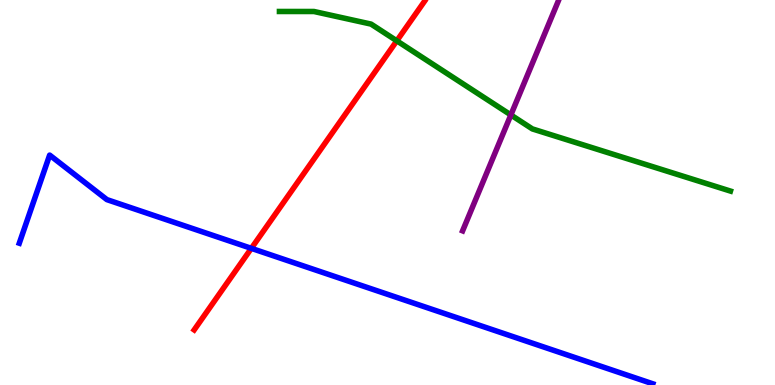[{'lines': ['blue', 'red'], 'intersections': [{'x': 3.24, 'y': 3.55}]}, {'lines': ['green', 'red'], 'intersections': [{'x': 5.12, 'y': 8.94}]}, {'lines': ['purple', 'red'], 'intersections': []}, {'lines': ['blue', 'green'], 'intersections': []}, {'lines': ['blue', 'purple'], 'intersections': []}, {'lines': ['green', 'purple'], 'intersections': [{'x': 6.59, 'y': 7.01}]}]